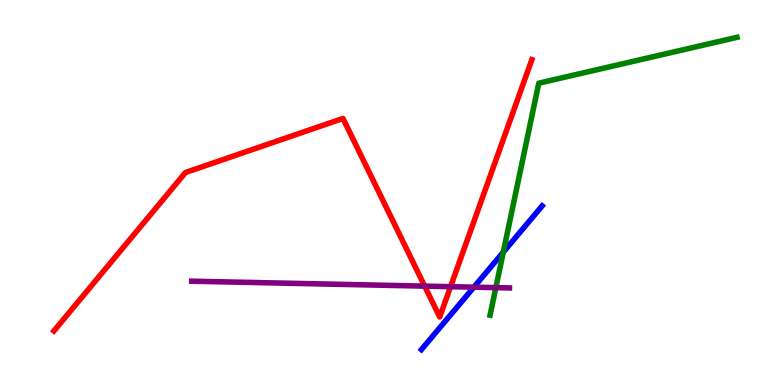[{'lines': ['blue', 'red'], 'intersections': []}, {'lines': ['green', 'red'], 'intersections': []}, {'lines': ['purple', 'red'], 'intersections': [{'x': 5.48, 'y': 2.57}, {'x': 5.81, 'y': 2.55}]}, {'lines': ['blue', 'green'], 'intersections': [{'x': 6.49, 'y': 3.45}]}, {'lines': ['blue', 'purple'], 'intersections': [{'x': 6.11, 'y': 2.54}]}, {'lines': ['green', 'purple'], 'intersections': [{'x': 6.4, 'y': 2.53}]}]